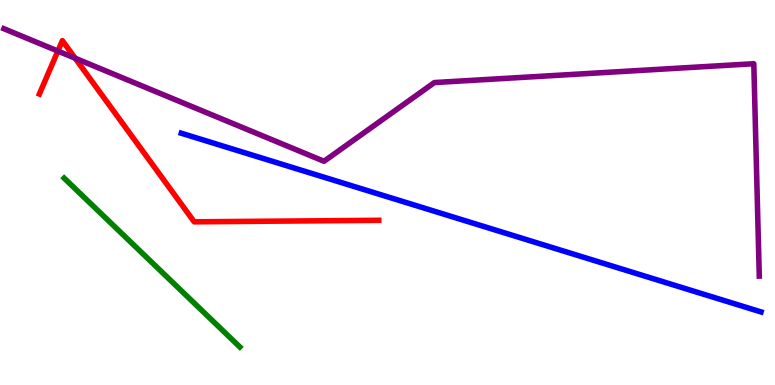[{'lines': ['blue', 'red'], 'intersections': []}, {'lines': ['green', 'red'], 'intersections': []}, {'lines': ['purple', 'red'], 'intersections': [{'x': 0.747, 'y': 8.67}, {'x': 0.97, 'y': 8.49}]}, {'lines': ['blue', 'green'], 'intersections': []}, {'lines': ['blue', 'purple'], 'intersections': []}, {'lines': ['green', 'purple'], 'intersections': []}]